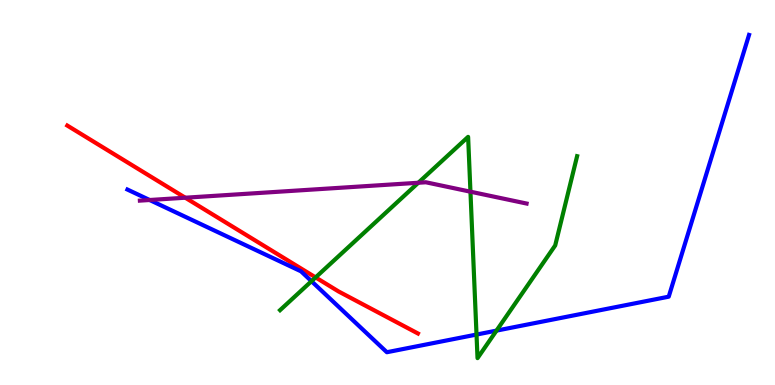[{'lines': ['blue', 'red'], 'intersections': []}, {'lines': ['green', 'red'], 'intersections': [{'x': 4.07, 'y': 2.79}]}, {'lines': ['purple', 'red'], 'intersections': [{'x': 2.39, 'y': 4.86}]}, {'lines': ['blue', 'green'], 'intersections': [{'x': 4.02, 'y': 2.7}, {'x': 6.15, 'y': 1.31}, {'x': 6.41, 'y': 1.41}]}, {'lines': ['blue', 'purple'], 'intersections': [{'x': 1.93, 'y': 4.81}]}, {'lines': ['green', 'purple'], 'intersections': [{'x': 5.4, 'y': 5.25}, {'x': 6.07, 'y': 5.02}]}]